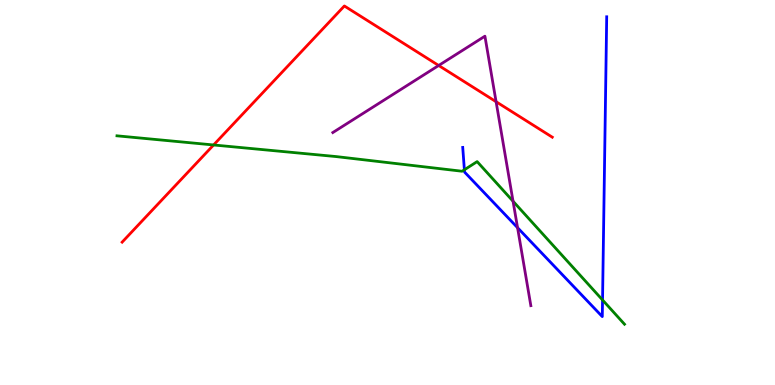[{'lines': ['blue', 'red'], 'intersections': []}, {'lines': ['green', 'red'], 'intersections': [{'x': 2.76, 'y': 6.23}]}, {'lines': ['purple', 'red'], 'intersections': [{'x': 5.66, 'y': 8.3}, {'x': 6.4, 'y': 7.36}]}, {'lines': ['blue', 'green'], 'intersections': [{'x': 5.99, 'y': 5.59}, {'x': 7.77, 'y': 2.21}]}, {'lines': ['blue', 'purple'], 'intersections': [{'x': 6.68, 'y': 4.09}]}, {'lines': ['green', 'purple'], 'intersections': [{'x': 6.62, 'y': 4.77}]}]